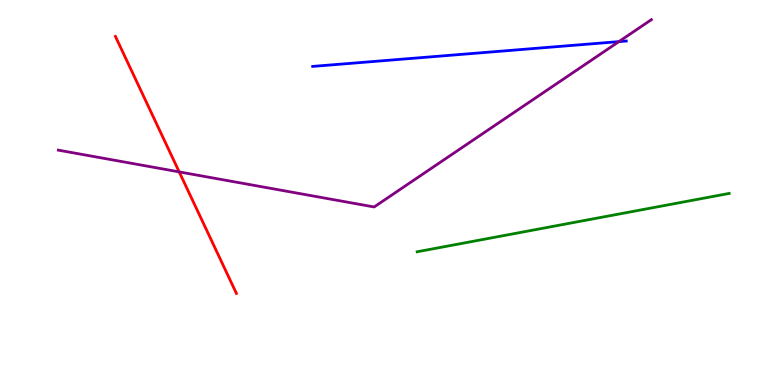[{'lines': ['blue', 'red'], 'intersections': []}, {'lines': ['green', 'red'], 'intersections': []}, {'lines': ['purple', 'red'], 'intersections': [{'x': 2.31, 'y': 5.54}]}, {'lines': ['blue', 'green'], 'intersections': []}, {'lines': ['blue', 'purple'], 'intersections': [{'x': 7.99, 'y': 8.92}]}, {'lines': ['green', 'purple'], 'intersections': []}]